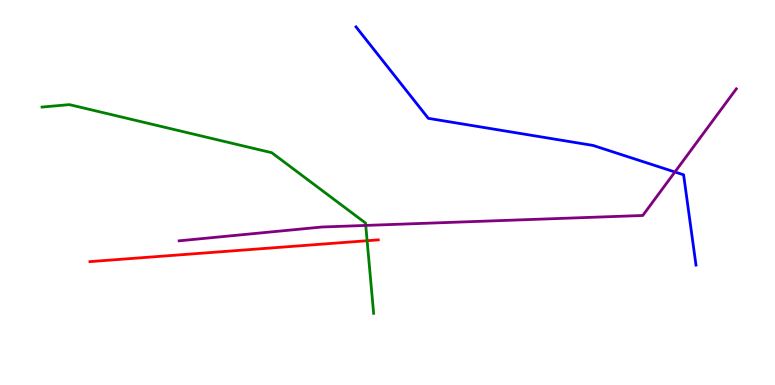[{'lines': ['blue', 'red'], 'intersections': []}, {'lines': ['green', 'red'], 'intersections': [{'x': 4.74, 'y': 3.75}]}, {'lines': ['purple', 'red'], 'intersections': []}, {'lines': ['blue', 'green'], 'intersections': []}, {'lines': ['blue', 'purple'], 'intersections': [{'x': 8.71, 'y': 5.53}]}, {'lines': ['green', 'purple'], 'intersections': [{'x': 4.72, 'y': 4.14}]}]